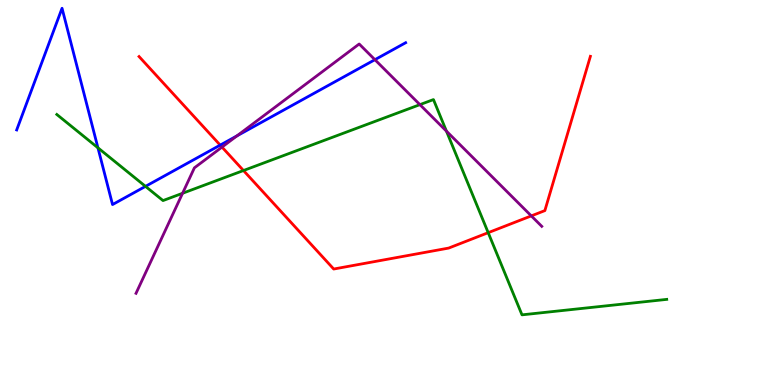[{'lines': ['blue', 'red'], 'intersections': [{'x': 2.84, 'y': 6.23}]}, {'lines': ['green', 'red'], 'intersections': [{'x': 3.14, 'y': 5.57}, {'x': 6.3, 'y': 3.96}]}, {'lines': ['purple', 'red'], 'intersections': [{'x': 2.86, 'y': 6.18}, {'x': 6.86, 'y': 4.39}]}, {'lines': ['blue', 'green'], 'intersections': [{'x': 1.26, 'y': 6.16}, {'x': 1.88, 'y': 5.16}]}, {'lines': ['blue', 'purple'], 'intersections': [{'x': 3.06, 'y': 6.47}, {'x': 4.84, 'y': 8.45}]}, {'lines': ['green', 'purple'], 'intersections': [{'x': 2.36, 'y': 4.98}, {'x': 5.42, 'y': 7.28}, {'x': 5.76, 'y': 6.59}]}]